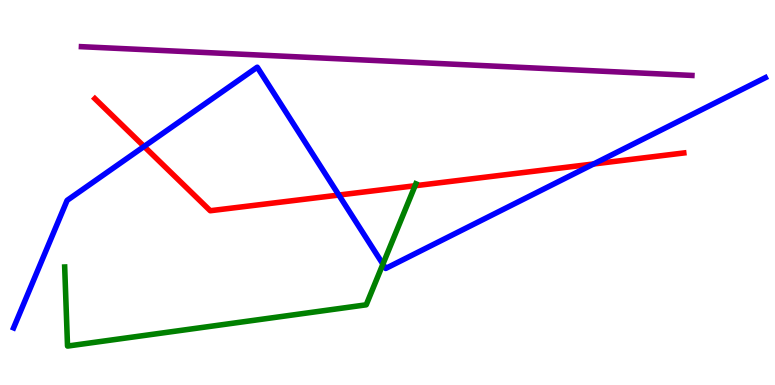[{'lines': ['blue', 'red'], 'intersections': [{'x': 1.86, 'y': 6.2}, {'x': 4.37, 'y': 4.93}, {'x': 7.66, 'y': 5.74}]}, {'lines': ['green', 'red'], 'intersections': [{'x': 5.36, 'y': 5.18}]}, {'lines': ['purple', 'red'], 'intersections': []}, {'lines': ['blue', 'green'], 'intersections': [{'x': 4.94, 'y': 3.14}]}, {'lines': ['blue', 'purple'], 'intersections': []}, {'lines': ['green', 'purple'], 'intersections': []}]